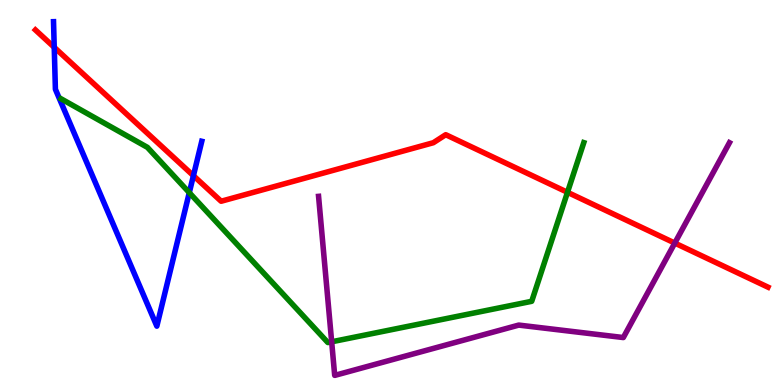[{'lines': ['blue', 'red'], 'intersections': [{'x': 0.7, 'y': 8.77}, {'x': 2.5, 'y': 5.44}]}, {'lines': ['green', 'red'], 'intersections': [{'x': 7.32, 'y': 5.01}]}, {'lines': ['purple', 'red'], 'intersections': [{'x': 8.71, 'y': 3.69}]}, {'lines': ['blue', 'green'], 'intersections': [{'x': 2.44, 'y': 5.0}]}, {'lines': ['blue', 'purple'], 'intersections': []}, {'lines': ['green', 'purple'], 'intersections': [{'x': 4.28, 'y': 1.12}]}]